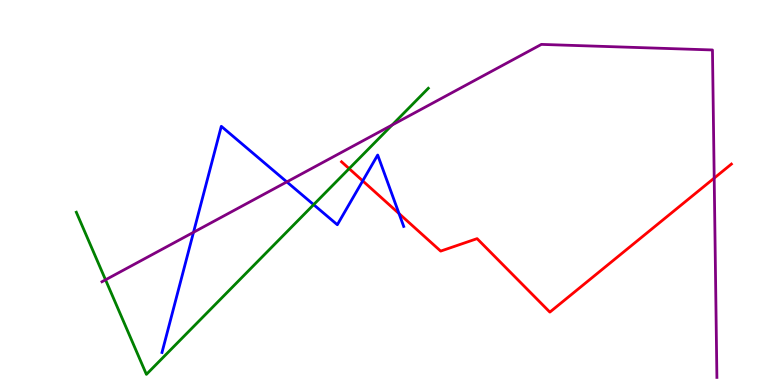[{'lines': ['blue', 'red'], 'intersections': [{'x': 4.68, 'y': 5.3}, {'x': 5.15, 'y': 4.45}]}, {'lines': ['green', 'red'], 'intersections': [{'x': 4.5, 'y': 5.62}]}, {'lines': ['purple', 'red'], 'intersections': [{'x': 9.22, 'y': 5.37}]}, {'lines': ['blue', 'green'], 'intersections': [{'x': 4.05, 'y': 4.68}]}, {'lines': ['blue', 'purple'], 'intersections': [{'x': 2.5, 'y': 3.97}, {'x': 3.7, 'y': 5.28}]}, {'lines': ['green', 'purple'], 'intersections': [{'x': 1.36, 'y': 2.73}, {'x': 5.06, 'y': 6.75}]}]